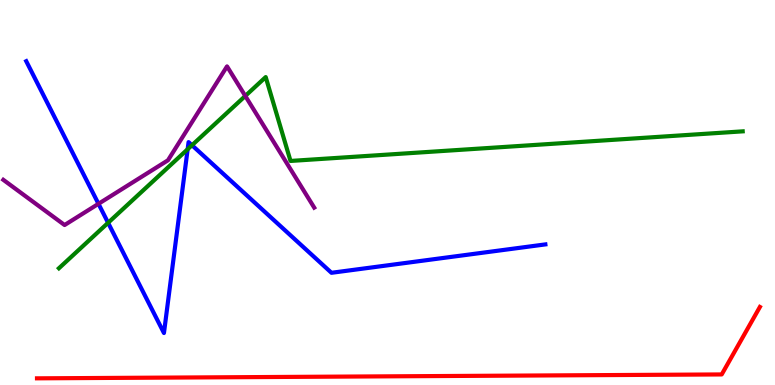[{'lines': ['blue', 'red'], 'intersections': []}, {'lines': ['green', 'red'], 'intersections': []}, {'lines': ['purple', 'red'], 'intersections': []}, {'lines': ['blue', 'green'], 'intersections': [{'x': 1.39, 'y': 4.21}, {'x': 2.42, 'y': 6.12}, {'x': 2.48, 'y': 6.23}]}, {'lines': ['blue', 'purple'], 'intersections': [{'x': 1.27, 'y': 4.71}]}, {'lines': ['green', 'purple'], 'intersections': [{'x': 3.17, 'y': 7.51}]}]